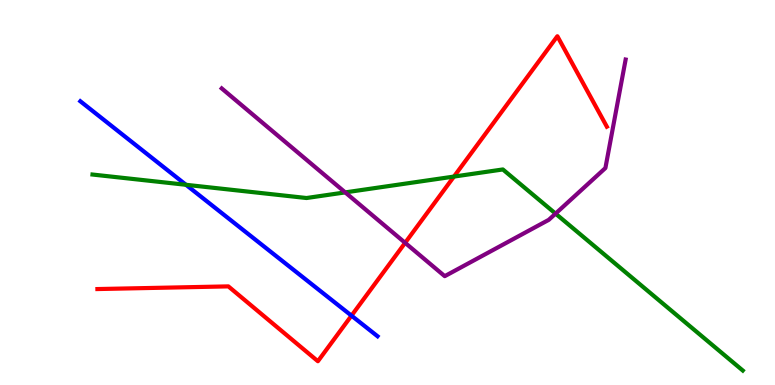[{'lines': ['blue', 'red'], 'intersections': [{'x': 4.54, 'y': 1.8}]}, {'lines': ['green', 'red'], 'intersections': [{'x': 5.86, 'y': 5.41}]}, {'lines': ['purple', 'red'], 'intersections': [{'x': 5.23, 'y': 3.69}]}, {'lines': ['blue', 'green'], 'intersections': [{'x': 2.4, 'y': 5.2}]}, {'lines': ['blue', 'purple'], 'intersections': []}, {'lines': ['green', 'purple'], 'intersections': [{'x': 4.45, 'y': 5.0}, {'x': 7.17, 'y': 4.45}]}]